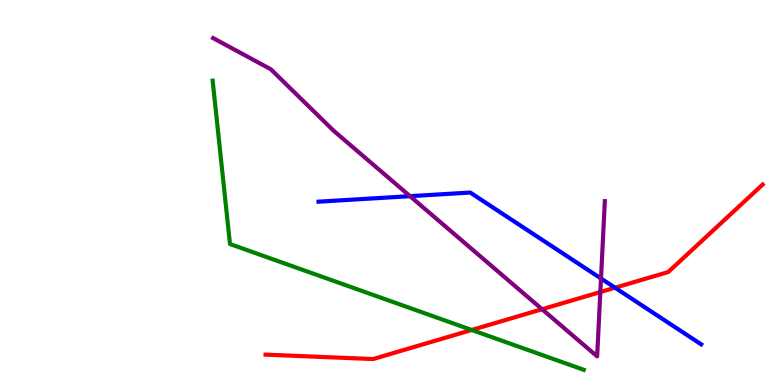[{'lines': ['blue', 'red'], 'intersections': [{'x': 7.94, 'y': 2.53}]}, {'lines': ['green', 'red'], 'intersections': [{'x': 6.09, 'y': 1.43}]}, {'lines': ['purple', 'red'], 'intersections': [{'x': 6.99, 'y': 1.97}, {'x': 7.75, 'y': 2.41}]}, {'lines': ['blue', 'green'], 'intersections': []}, {'lines': ['blue', 'purple'], 'intersections': [{'x': 5.29, 'y': 4.9}, {'x': 7.75, 'y': 2.77}]}, {'lines': ['green', 'purple'], 'intersections': []}]